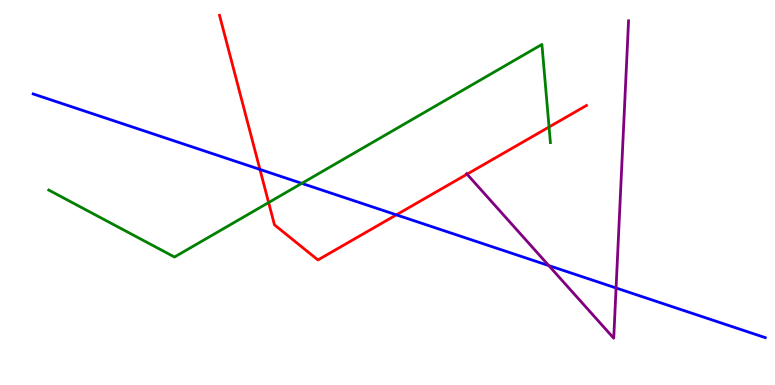[{'lines': ['blue', 'red'], 'intersections': [{'x': 3.35, 'y': 5.6}, {'x': 5.11, 'y': 4.42}]}, {'lines': ['green', 'red'], 'intersections': [{'x': 3.47, 'y': 4.74}, {'x': 7.08, 'y': 6.7}]}, {'lines': ['purple', 'red'], 'intersections': [{'x': 6.03, 'y': 5.48}]}, {'lines': ['blue', 'green'], 'intersections': [{'x': 3.89, 'y': 5.24}]}, {'lines': ['blue', 'purple'], 'intersections': [{'x': 7.08, 'y': 3.1}, {'x': 7.95, 'y': 2.52}]}, {'lines': ['green', 'purple'], 'intersections': []}]